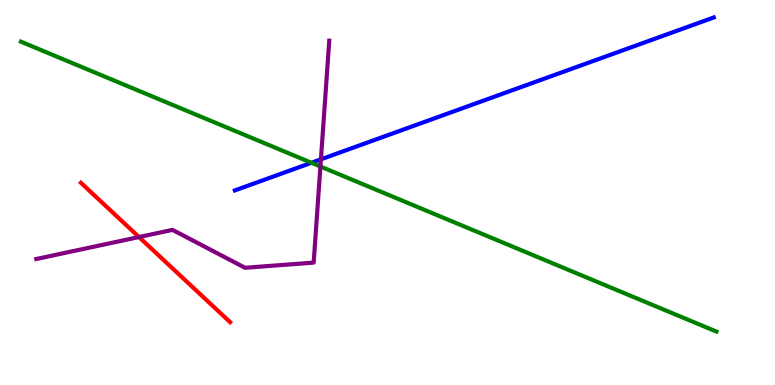[{'lines': ['blue', 'red'], 'intersections': []}, {'lines': ['green', 'red'], 'intersections': []}, {'lines': ['purple', 'red'], 'intersections': [{'x': 1.79, 'y': 3.84}]}, {'lines': ['blue', 'green'], 'intersections': [{'x': 4.02, 'y': 5.77}]}, {'lines': ['blue', 'purple'], 'intersections': [{'x': 4.14, 'y': 5.86}]}, {'lines': ['green', 'purple'], 'intersections': [{'x': 4.13, 'y': 5.68}]}]